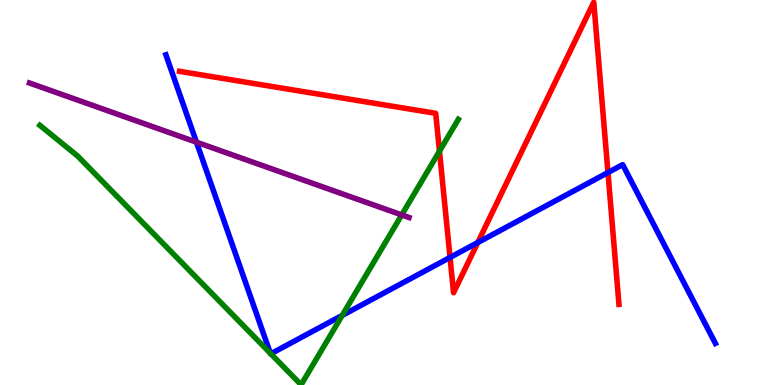[{'lines': ['blue', 'red'], 'intersections': [{'x': 5.81, 'y': 3.31}, {'x': 6.16, 'y': 3.7}, {'x': 7.84, 'y': 5.52}]}, {'lines': ['green', 'red'], 'intersections': [{'x': 5.67, 'y': 6.07}]}, {'lines': ['purple', 'red'], 'intersections': []}, {'lines': ['blue', 'green'], 'intersections': [{'x': 3.49, 'y': 0.825}, {'x': 3.49, 'y': 0.811}, {'x': 4.42, 'y': 1.81}]}, {'lines': ['blue', 'purple'], 'intersections': [{'x': 2.53, 'y': 6.31}]}, {'lines': ['green', 'purple'], 'intersections': [{'x': 5.18, 'y': 4.42}]}]